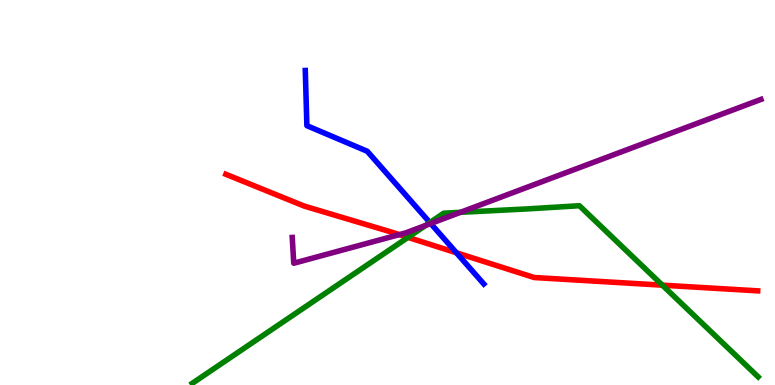[{'lines': ['blue', 'red'], 'intersections': [{'x': 5.89, 'y': 3.43}]}, {'lines': ['green', 'red'], 'intersections': [{'x': 5.26, 'y': 3.83}, {'x': 8.55, 'y': 2.59}]}, {'lines': ['purple', 'red'], 'intersections': [{'x': 5.15, 'y': 3.91}]}, {'lines': ['blue', 'green'], 'intersections': [{'x': 5.55, 'y': 4.22}]}, {'lines': ['blue', 'purple'], 'intersections': [{'x': 5.56, 'y': 4.19}]}, {'lines': ['green', 'purple'], 'intersections': [{'x': 5.49, 'y': 4.15}, {'x': 5.94, 'y': 4.49}]}]